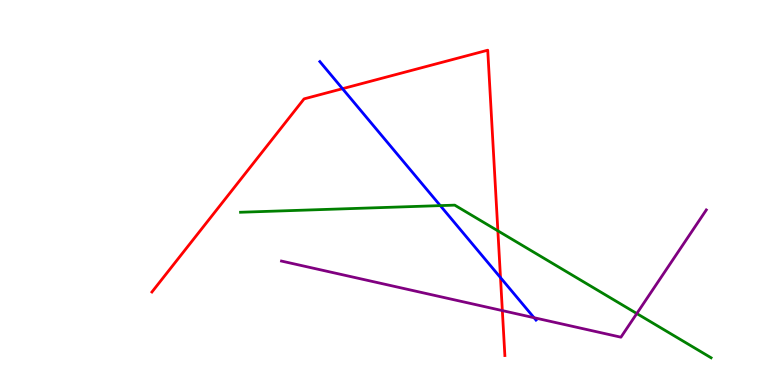[{'lines': ['blue', 'red'], 'intersections': [{'x': 4.42, 'y': 7.7}, {'x': 6.46, 'y': 2.79}]}, {'lines': ['green', 'red'], 'intersections': [{'x': 6.42, 'y': 4.0}]}, {'lines': ['purple', 'red'], 'intersections': [{'x': 6.48, 'y': 1.93}]}, {'lines': ['blue', 'green'], 'intersections': [{'x': 5.68, 'y': 4.66}]}, {'lines': ['blue', 'purple'], 'intersections': [{'x': 6.89, 'y': 1.75}]}, {'lines': ['green', 'purple'], 'intersections': [{'x': 8.22, 'y': 1.86}]}]